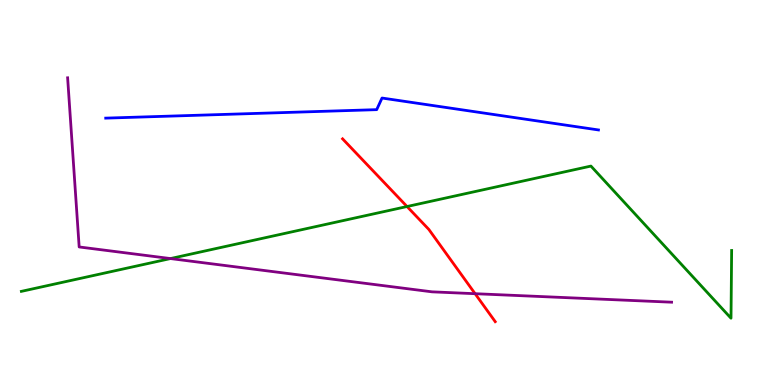[{'lines': ['blue', 'red'], 'intersections': []}, {'lines': ['green', 'red'], 'intersections': [{'x': 5.25, 'y': 4.64}]}, {'lines': ['purple', 'red'], 'intersections': [{'x': 6.13, 'y': 2.37}]}, {'lines': ['blue', 'green'], 'intersections': []}, {'lines': ['blue', 'purple'], 'intersections': []}, {'lines': ['green', 'purple'], 'intersections': [{'x': 2.2, 'y': 3.28}]}]